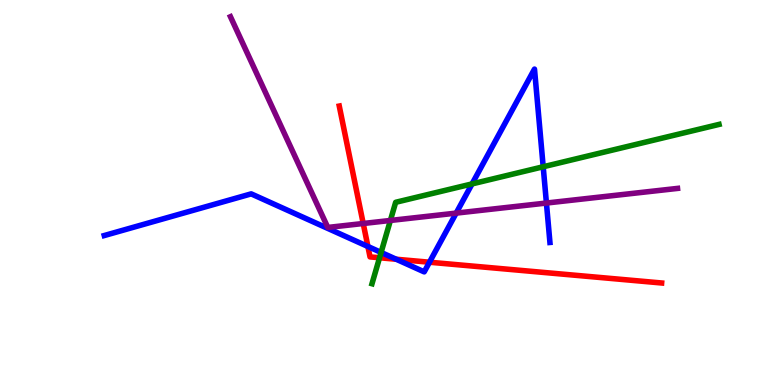[{'lines': ['blue', 'red'], 'intersections': [{'x': 4.75, 'y': 3.6}, {'x': 5.11, 'y': 3.27}, {'x': 5.54, 'y': 3.19}]}, {'lines': ['green', 'red'], 'intersections': [{'x': 4.9, 'y': 3.31}]}, {'lines': ['purple', 'red'], 'intersections': [{'x': 4.69, 'y': 4.19}]}, {'lines': ['blue', 'green'], 'intersections': [{'x': 4.92, 'y': 3.44}, {'x': 6.09, 'y': 5.22}, {'x': 7.01, 'y': 5.67}]}, {'lines': ['blue', 'purple'], 'intersections': [{'x': 5.89, 'y': 4.46}, {'x': 7.05, 'y': 4.73}]}, {'lines': ['green', 'purple'], 'intersections': [{'x': 5.04, 'y': 4.27}]}]